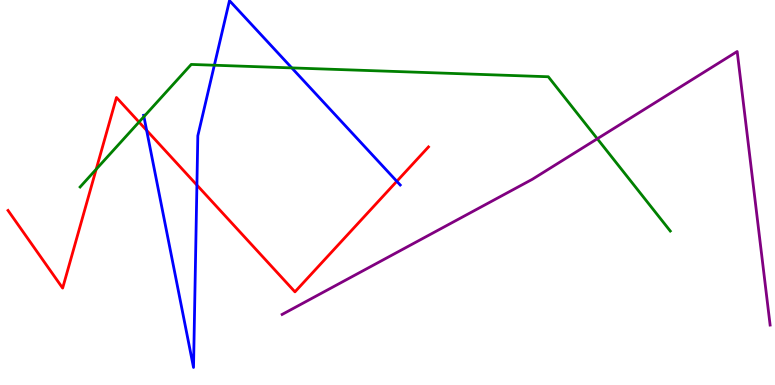[{'lines': ['blue', 'red'], 'intersections': [{'x': 1.89, 'y': 6.61}, {'x': 2.54, 'y': 5.19}, {'x': 5.12, 'y': 5.29}]}, {'lines': ['green', 'red'], 'intersections': [{'x': 1.24, 'y': 5.6}, {'x': 1.79, 'y': 6.83}]}, {'lines': ['purple', 'red'], 'intersections': []}, {'lines': ['blue', 'green'], 'intersections': [{'x': 1.86, 'y': 6.97}, {'x': 2.77, 'y': 8.31}, {'x': 3.76, 'y': 8.24}]}, {'lines': ['blue', 'purple'], 'intersections': []}, {'lines': ['green', 'purple'], 'intersections': [{'x': 7.71, 'y': 6.4}]}]